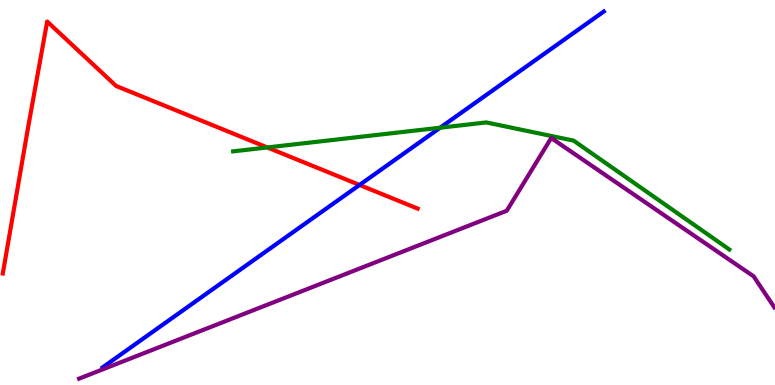[{'lines': ['blue', 'red'], 'intersections': [{'x': 4.64, 'y': 5.2}]}, {'lines': ['green', 'red'], 'intersections': [{'x': 3.45, 'y': 6.17}]}, {'lines': ['purple', 'red'], 'intersections': []}, {'lines': ['blue', 'green'], 'intersections': [{'x': 5.68, 'y': 6.68}]}, {'lines': ['blue', 'purple'], 'intersections': []}, {'lines': ['green', 'purple'], 'intersections': []}]